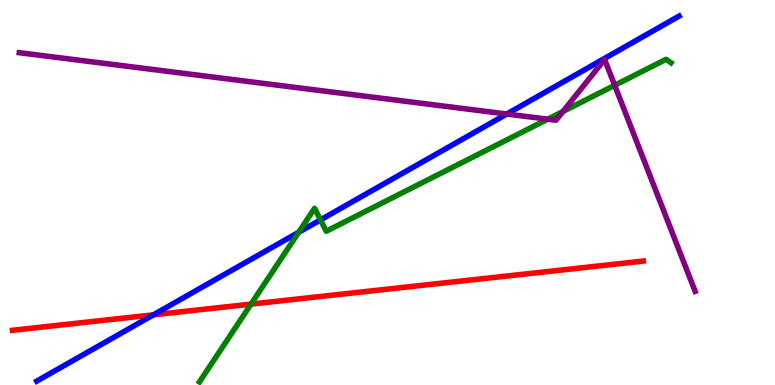[{'lines': ['blue', 'red'], 'intersections': [{'x': 1.98, 'y': 1.82}]}, {'lines': ['green', 'red'], 'intersections': [{'x': 3.24, 'y': 2.1}]}, {'lines': ['purple', 'red'], 'intersections': []}, {'lines': ['blue', 'green'], 'intersections': [{'x': 3.85, 'y': 3.97}, {'x': 4.14, 'y': 4.29}]}, {'lines': ['blue', 'purple'], 'intersections': [{'x': 6.54, 'y': 7.04}]}, {'lines': ['green', 'purple'], 'intersections': [{'x': 7.07, 'y': 6.9}, {'x': 7.26, 'y': 7.11}, {'x': 7.93, 'y': 7.78}]}]